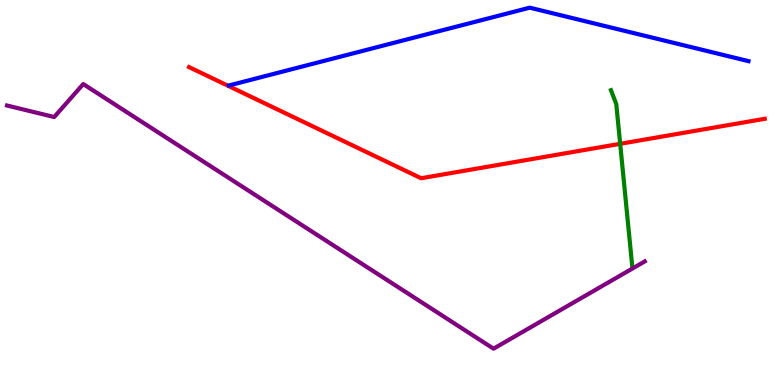[{'lines': ['blue', 'red'], 'intersections': []}, {'lines': ['green', 'red'], 'intersections': [{'x': 8.0, 'y': 6.26}]}, {'lines': ['purple', 'red'], 'intersections': []}, {'lines': ['blue', 'green'], 'intersections': []}, {'lines': ['blue', 'purple'], 'intersections': []}, {'lines': ['green', 'purple'], 'intersections': []}]